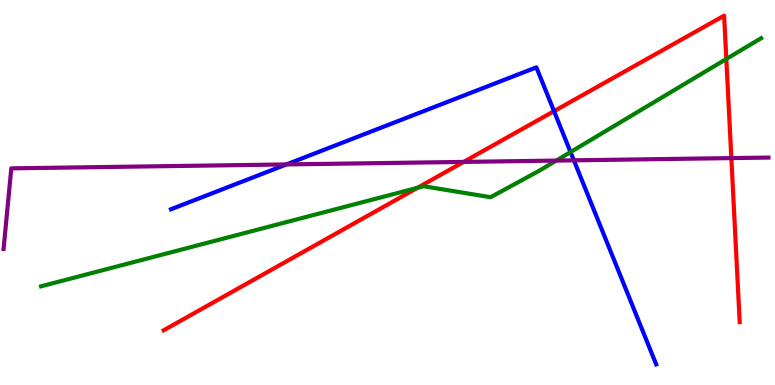[{'lines': ['blue', 'red'], 'intersections': [{'x': 7.15, 'y': 7.11}]}, {'lines': ['green', 'red'], 'intersections': [{'x': 5.39, 'y': 5.12}, {'x': 9.37, 'y': 8.47}]}, {'lines': ['purple', 'red'], 'intersections': [{'x': 5.98, 'y': 5.79}, {'x': 9.44, 'y': 5.89}]}, {'lines': ['blue', 'green'], 'intersections': [{'x': 7.36, 'y': 6.05}]}, {'lines': ['blue', 'purple'], 'intersections': [{'x': 3.7, 'y': 5.73}, {'x': 7.4, 'y': 5.84}]}, {'lines': ['green', 'purple'], 'intersections': [{'x': 7.18, 'y': 5.83}]}]